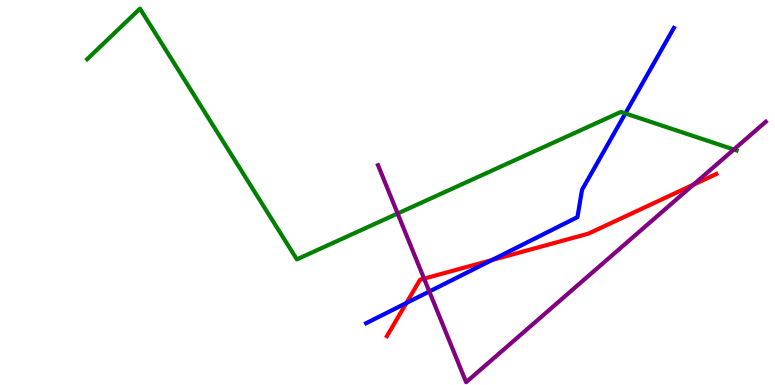[{'lines': ['blue', 'red'], 'intersections': [{'x': 5.24, 'y': 2.13}, {'x': 6.35, 'y': 3.24}]}, {'lines': ['green', 'red'], 'intersections': []}, {'lines': ['purple', 'red'], 'intersections': [{'x': 5.47, 'y': 2.76}, {'x': 8.95, 'y': 5.2}]}, {'lines': ['blue', 'green'], 'intersections': [{'x': 8.07, 'y': 7.05}]}, {'lines': ['blue', 'purple'], 'intersections': [{'x': 5.54, 'y': 2.43}]}, {'lines': ['green', 'purple'], 'intersections': [{'x': 5.13, 'y': 4.45}, {'x': 9.47, 'y': 6.12}]}]